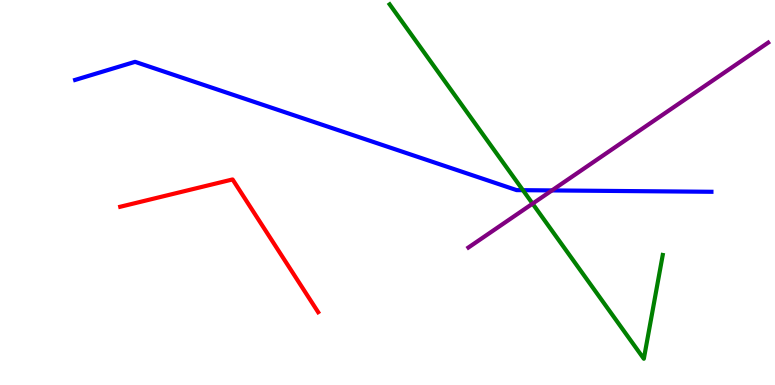[{'lines': ['blue', 'red'], 'intersections': []}, {'lines': ['green', 'red'], 'intersections': []}, {'lines': ['purple', 'red'], 'intersections': []}, {'lines': ['blue', 'green'], 'intersections': [{'x': 6.75, 'y': 5.06}]}, {'lines': ['blue', 'purple'], 'intersections': [{'x': 7.12, 'y': 5.05}]}, {'lines': ['green', 'purple'], 'intersections': [{'x': 6.87, 'y': 4.71}]}]